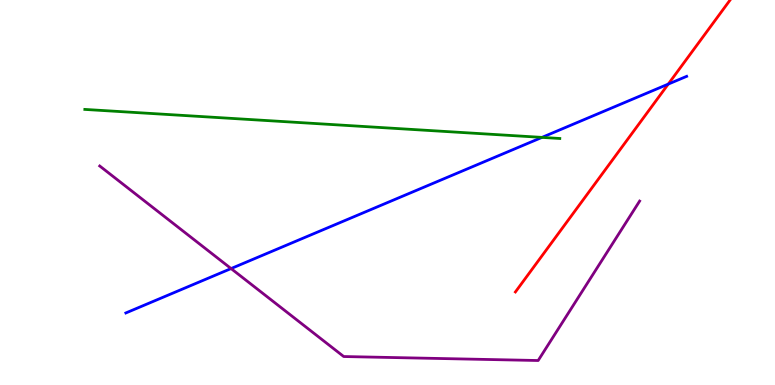[{'lines': ['blue', 'red'], 'intersections': [{'x': 8.62, 'y': 7.82}]}, {'lines': ['green', 'red'], 'intersections': []}, {'lines': ['purple', 'red'], 'intersections': []}, {'lines': ['blue', 'green'], 'intersections': [{'x': 6.99, 'y': 6.43}]}, {'lines': ['blue', 'purple'], 'intersections': [{'x': 2.98, 'y': 3.02}]}, {'lines': ['green', 'purple'], 'intersections': []}]